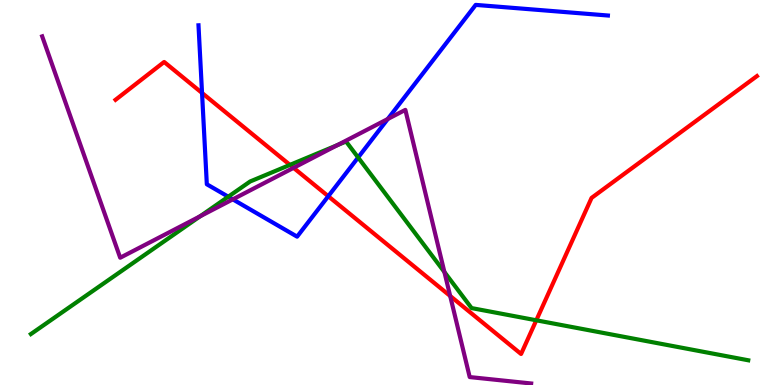[{'lines': ['blue', 'red'], 'intersections': [{'x': 2.61, 'y': 7.59}, {'x': 4.24, 'y': 4.9}]}, {'lines': ['green', 'red'], 'intersections': [{'x': 3.74, 'y': 5.72}, {'x': 6.92, 'y': 1.68}]}, {'lines': ['purple', 'red'], 'intersections': [{'x': 3.79, 'y': 5.64}, {'x': 5.81, 'y': 2.31}]}, {'lines': ['blue', 'green'], 'intersections': [{'x': 2.95, 'y': 4.89}, {'x': 4.62, 'y': 5.91}]}, {'lines': ['blue', 'purple'], 'intersections': [{'x': 3.0, 'y': 4.82}, {'x': 5.0, 'y': 6.91}]}, {'lines': ['green', 'purple'], 'intersections': [{'x': 2.58, 'y': 4.38}, {'x': 4.35, 'y': 6.23}, {'x': 5.73, 'y': 2.93}]}]